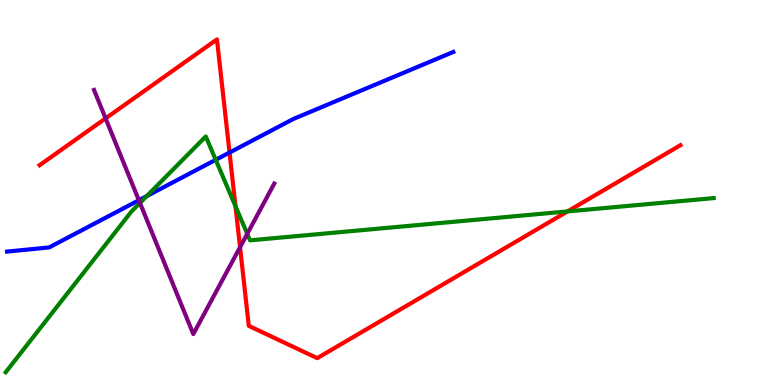[{'lines': ['blue', 'red'], 'intersections': [{'x': 2.96, 'y': 6.04}]}, {'lines': ['green', 'red'], 'intersections': [{'x': 3.04, 'y': 4.64}, {'x': 7.32, 'y': 4.51}]}, {'lines': ['purple', 'red'], 'intersections': [{'x': 1.36, 'y': 6.92}, {'x': 3.1, 'y': 3.58}]}, {'lines': ['blue', 'green'], 'intersections': [{'x': 1.89, 'y': 4.91}, {'x': 2.78, 'y': 5.85}]}, {'lines': ['blue', 'purple'], 'intersections': [{'x': 1.79, 'y': 4.8}]}, {'lines': ['green', 'purple'], 'intersections': [{'x': 1.81, 'y': 4.73}, {'x': 3.19, 'y': 3.93}]}]